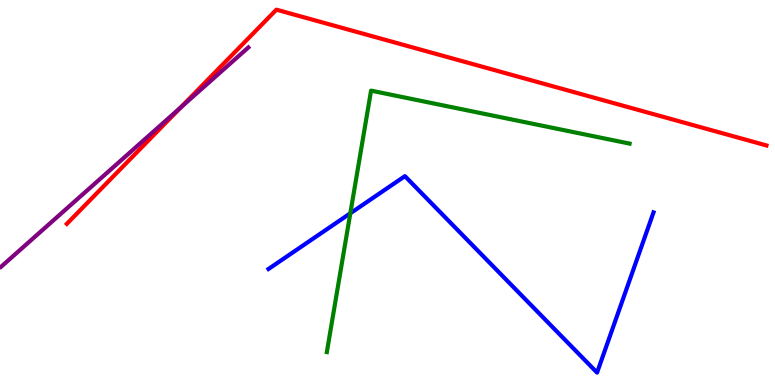[{'lines': ['blue', 'red'], 'intersections': []}, {'lines': ['green', 'red'], 'intersections': []}, {'lines': ['purple', 'red'], 'intersections': [{'x': 2.33, 'y': 7.21}]}, {'lines': ['blue', 'green'], 'intersections': [{'x': 4.52, 'y': 4.46}]}, {'lines': ['blue', 'purple'], 'intersections': []}, {'lines': ['green', 'purple'], 'intersections': []}]